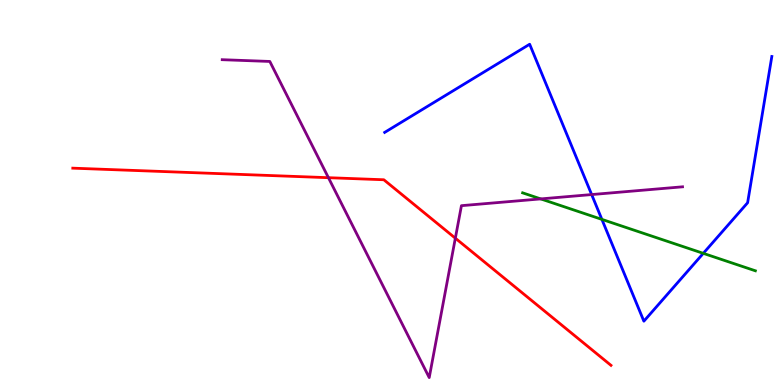[{'lines': ['blue', 'red'], 'intersections': []}, {'lines': ['green', 'red'], 'intersections': []}, {'lines': ['purple', 'red'], 'intersections': [{'x': 4.24, 'y': 5.38}, {'x': 5.88, 'y': 3.81}]}, {'lines': ['blue', 'green'], 'intersections': [{'x': 7.77, 'y': 4.3}, {'x': 9.07, 'y': 3.42}]}, {'lines': ['blue', 'purple'], 'intersections': [{'x': 7.63, 'y': 4.95}]}, {'lines': ['green', 'purple'], 'intersections': [{'x': 6.98, 'y': 4.83}]}]